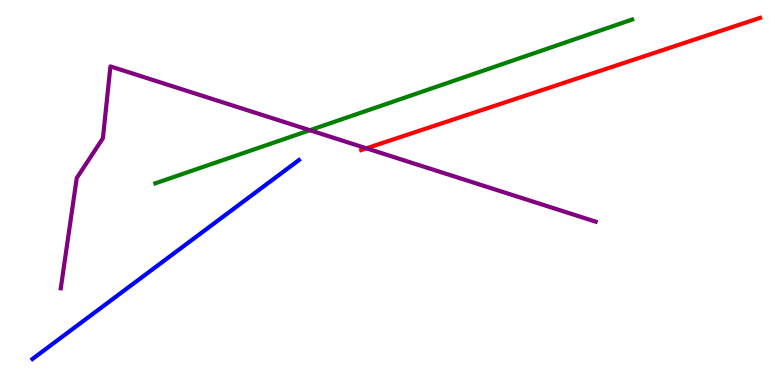[{'lines': ['blue', 'red'], 'intersections': []}, {'lines': ['green', 'red'], 'intersections': []}, {'lines': ['purple', 'red'], 'intersections': [{'x': 4.73, 'y': 6.15}]}, {'lines': ['blue', 'green'], 'intersections': []}, {'lines': ['blue', 'purple'], 'intersections': []}, {'lines': ['green', 'purple'], 'intersections': [{'x': 4.0, 'y': 6.62}]}]